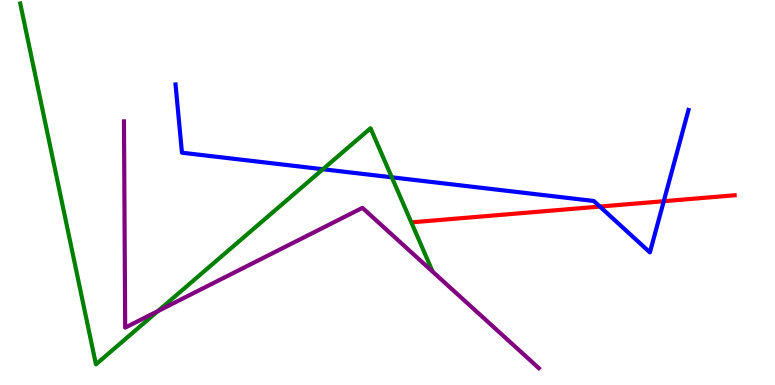[{'lines': ['blue', 'red'], 'intersections': [{'x': 7.74, 'y': 4.63}, {'x': 8.56, 'y': 4.77}]}, {'lines': ['green', 'red'], 'intersections': []}, {'lines': ['purple', 'red'], 'intersections': []}, {'lines': ['blue', 'green'], 'intersections': [{'x': 4.17, 'y': 5.6}, {'x': 5.06, 'y': 5.39}]}, {'lines': ['blue', 'purple'], 'intersections': []}, {'lines': ['green', 'purple'], 'intersections': [{'x': 2.04, 'y': 1.92}]}]